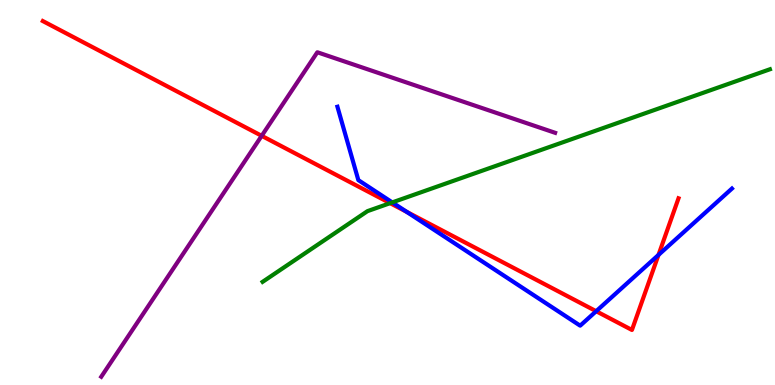[{'lines': ['blue', 'red'], 'intersections': [{'x': 5.25, 'y': 4.5}, {'x': 7.69, 'y': 1.92}, {'x': 8.5, 'y': 3.38}]}, {'lines': ['green', 'red'], 'intersections': [{'x': 5.03, 'y': 4.72}]}, {'lines': ['purple', 'red'], 'intersections': [{'x': 3.38, 'y': 6.47}]}, {'lines': ['blue', 'green'], 'intersections': [{'x': 5.06, 'y': 4.74}]}, {'lines': ['blue', 'purple'], 'intersections': []}, {'lines': ['green', 'purple'], 'intersections': []}]